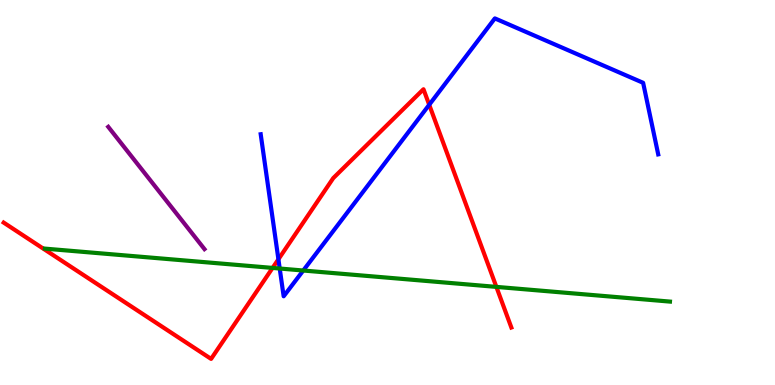[{'lines': ['blue', 'red'], 'intersections': [{'x': 3.59, 'y': 3.27}, {'x': 5.54, 'y': 7.28}]}, {'lines': ['green', 'red'], 'intersections': [{'x': 3.52, 'y': 3.04}, {'x': 6.4, 'y': 2.55}]}, {'lines': ['purple', 'red'], 'intersections': []}, {'lines': ['blue', 'green'], 'intersections': [{'x': 3.61, 'y': 3.03}, {'x': 3.91, 'y': 2.97}]}, {'lines': ['blue', 'purple'], 'intersections': []}, {'lines': ['green', 'purple'], 'intersections': []}]